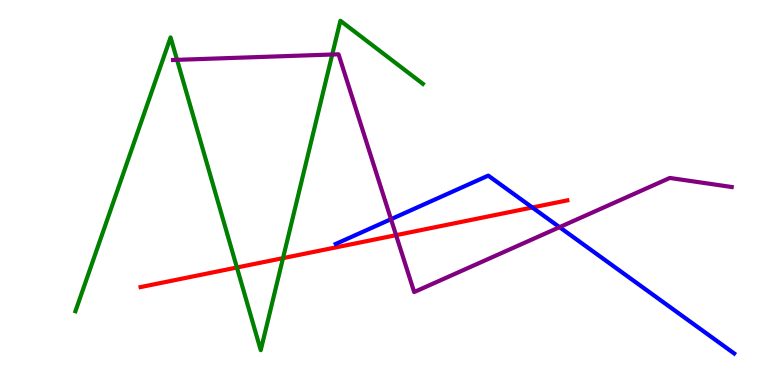[{'lines': ['blue', 'red'], 'intersections': [{'x': 6.87, 'y': 4.61}]}, {'lines': ['green', 'red'], 'intersections': [{'x': 3.06, 'y': 3.05}, {'x': 3.65, 'y': 3.3}]}, {'lines': ['purple', 'red'], 'intersections': [{'x': 5.11, 'y': 3.89}]}, {'lines': ['blue', 'green'], 'intersections': []}, {'lines': ['blue', 'purple'], 'intersections': [{'x': 5.05, 'y': 4.31}, {'x': 7.22, 'y': 4.1}]}, {'lines': ['green', 'purple'], 'intersections': [{'x': 2.28, 'y': 8.45}, {'x': 4.29, 'y': 8.58}]}]